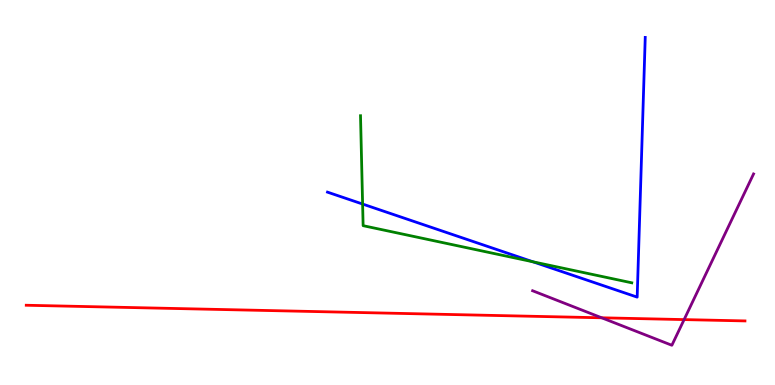[{'lines': ['blue', 'red'], 'intersections': []}, {'lines': ['green', 'red'], 'intersections': []}, {'lines': ['purple', 'red'], 'intersections': [{'x': 7.76, 'y': 1.75}, {'x': 8.83, 'y': 1.7}]}, {'lines': ['blue', 'green'], 'intersections': [{'x': 4.68, 'y': 4.7}, {'x': 6.88, 'y': 3.2}]}, {'lines': ['blue', 'purple'], 'intersections': []}, {'lines': ['green', 'purple'], 'intersections': []}]